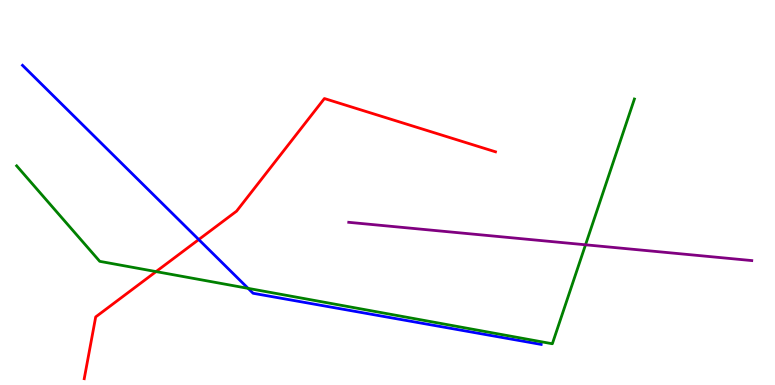[{'lines': ['blue', 'red'], 'intersections': [{'x': 2.56, 'y': 3.78}]}, {'lines': ['green', 'red'], 'intersections': [{'x': 2.01, 'y': 2.95}]}, {'lines': ['purple', 'red'], 'intersections': []}, {'lines': ['blue', 'green'], 'intersections': [{'x': 3.2, 'y': 2.51}]}, {'lines': ['blue', 'purple'], 'intersections': []}, {'lines': ['green', 'purple'], 'intersections': [{'x': 7.56, 'y': 3.64}]}]